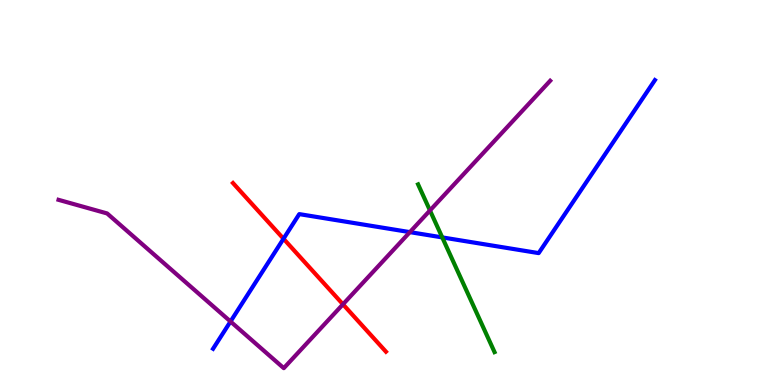[{'lines': ['blue', 'red'], 'intersections': [{'x': 3.66, 'y': 3.8}]}, {'lines': ['green', 'red'], 'intersections': []}, {'lines': ['purple', 'red'], 'intersections': [{'x': 4.43, 'y': 2.1}]}, {'lines': ['blue', 'green'], 'intersections': [{'x': 5.71, 'y': 3.83}]}, {'lines': ['blue', 'purple'], 'intersections': [{'x': 2.97, 'y': 1.65}, {'x': 5.29, 'y': 3.97}]}, {'lines': ['green', 'purple'], 'intersections': [{'x': 5.55, 'y': 4.53}]}]